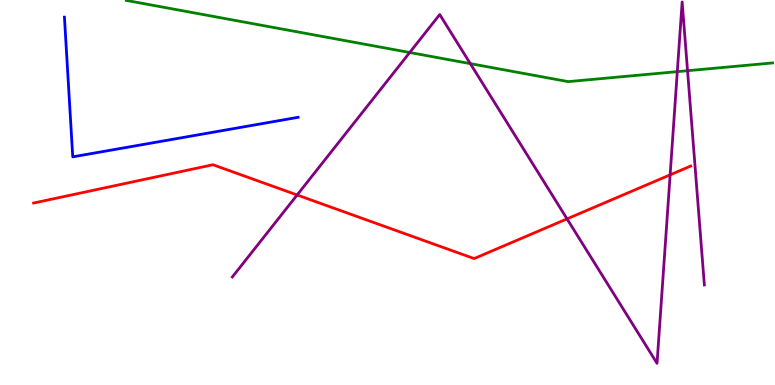[{'lines': ['blue', 'red'], 'intersections': []}, {'lines': ['green', 'red'], 'intersections': []}, {'lines': ['purple', 'red'], 'intersections': [{'x': 3.83, 'y': 4.94}, {'x': 7.32, 'y': 4.31}, {'x': 8.65, 'y': 5.46}]}, {'lines': ['blue', 'green'], 'intersections': []}, {'lines': ['blue', 'purple'], 'intersections': []}, {'lines': ['green', 'purple'], 'intersections': [{'x': 5.29, 'y': 8.64}, {'x': 6.07, 'y': 8.35}, {'x': 8.74, 'y': 8.14}, {'x': 8.87, 'y': 8.16}]}]